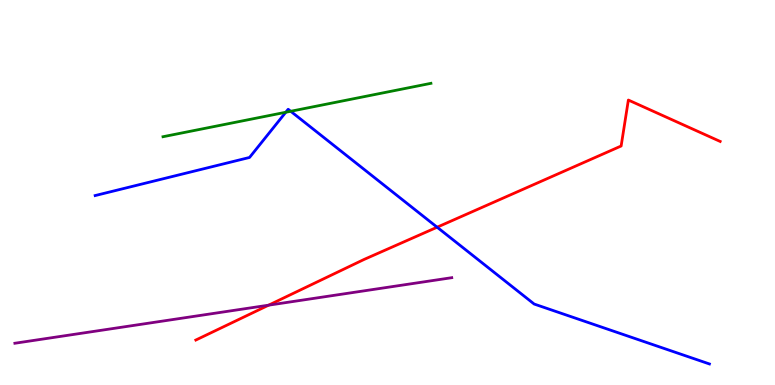[{'lines': ['blue', 'red'], 'intersections': [{'x': 5.64, 'y': 4.1}]}, {'lines': ['green', 'red'], 'intersections': []}, {'lines': ['purple', 'red'], 'intersections': [{'x': 3.47, 'y': 2.07}]}, {'lines': ['blue', 'green'], 'intersections': [{'x': 3.69, 'y': 7.08}, {'x': 3.75, 'y': 7.11}]}, {'lines': ['blue', 'purple'], 'intersections': []}, {'lines': ['green', 'purple'], 'intersections': []}]